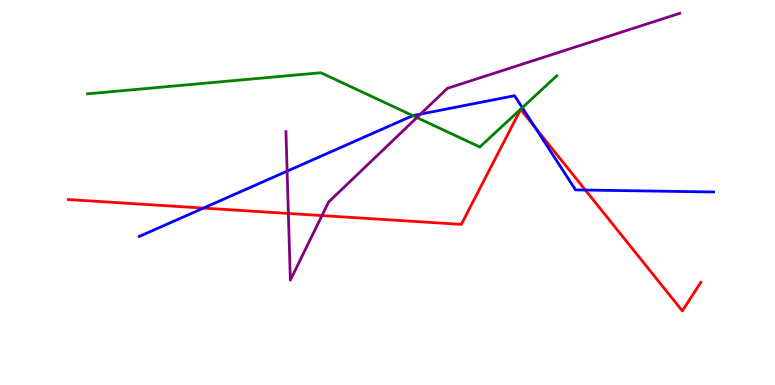[{'lines': ['blue', 'red'], 'intersections': [{'x': 2.63, 'y': 4.6}, {'x': 6.91, 'y': 6.69}, {'x': 7.55, 'y': 5.06}]}, {'lines': ['green', 'red'], 'intersections': []}, {'lines': ['purple', 'red'], 'intersections': [{'x': 3.72, 'y': 4.46}, {'x': 4.15, 'y': 4.4}]}, {'lines': ['blue', 'green'], 'intersections': [{'x': 5.33, 'y': 7.0}, {'x': 6.74, 'y': 7.2}]}, {'lines': ['blue', 'purple'], 'intersections': [{'x': 3.7, 'y': 5.55}, {'x': 5.43, 'y': 7.04}]}, {'lines': ['green', 'purple'], 'intersections': [{'x': 5.38, 'y': 6.95}]}]